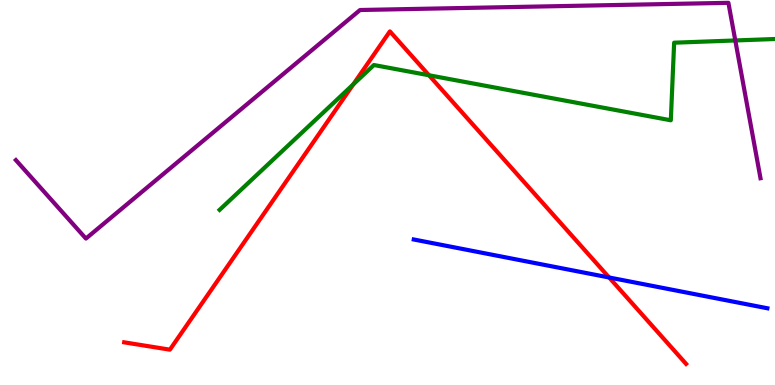[{'lines': ['blue', 'red'], 'intersections': [{'x': 7.86, 'y': 2.79}]}, {'lines': ['green', 'red'], 'intersections': [{'x': 4.56, 'y': 7.81}, {'x': 5.54, 'y': 8.04}]}, {'lines': ['purple', 'red'], 'intersections': []}, {'lines': ['blue', 'green'], 'intersections': []}, {'lines': ['blue', 'purple'], 'intersections': []}, {'lines': ['green', 'purple'], 'intersections': [{'x': 9.49, 'y': 8.95}]}]